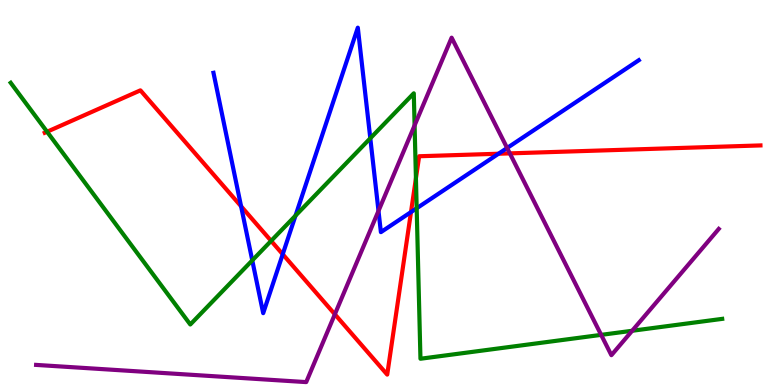[{'lines': ['blue', 'red'], 'intersections': [{'x': 3.11, 'y': 4.64}, {'x': 3.65, 'y': 3.4}, {'x': 5.3, 'y': 4.49}, {'x': 6.43, 'y': 6.01}]}, {'lines': ['green', 'red'], 'intersections': [{'x': 0.607, 'y': 6.58}, {'x': 3.5, 'y': 3.74}, {'x': 5.37, 'y': 5.37}]}, {'lines': ['purple', 'red'], 'intersections': [{'x': 4.32, 'y': 1.84}, {'x': 6.58, 'y': 6.02}]}, {'lines': ['blue', 'green'], 'intersections': [{'x': 3.26, 'y': 3.24}, {'x': 3.81, 'y': 4.4}, {'x': 4.78, 'y': 6.41}, {'x': 5.38, 'y': 4.59}]}, {'lines': ['blue', 'purple'], 'intersections': [{'x': 4.88, 'y': 4.52}, {'x': 6.54, 'y': 6.16}]}, {'lines': ['green', 'purple'], 'intersections': [{'x': 5.35, 'y': 6.74}, {'x': 7.76, 'y': 1.3}, {'x': 8.16, 'y': 1.41}]}]